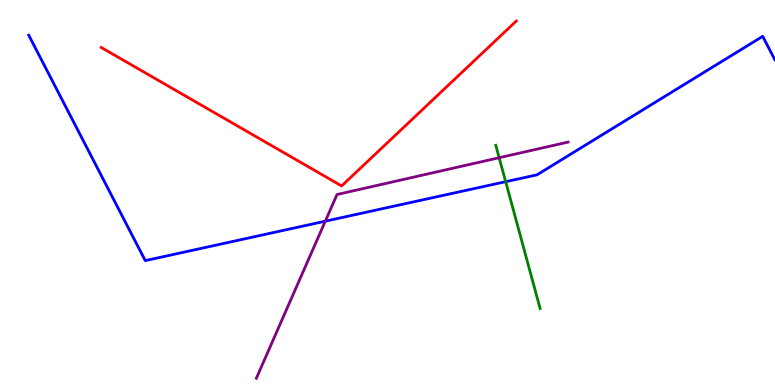[{'lines': ['blue', 'red'], 'intersections': []}, {'lines': ['green', 'red'], 'intersections': []}, {'lines': ['purple', 'red'], 'intersections': []}, {'lines': ['blue', 'green'], 'intersections': [{'x': 6.52, 'y': 5.28}]}, {'lines': ['blue', 'purple'], 'intersections': [{'x': 4.2, 'y': 4.25}]}, {'lines': ['green', 'purple'], 'intersections': [{'x': 6.44, 'y': 5.9}]}]